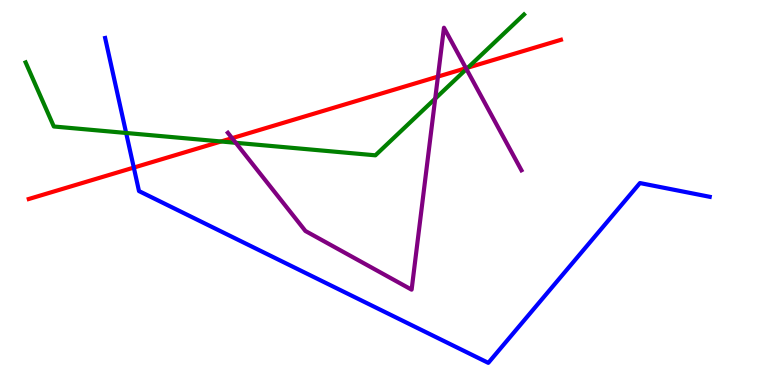[{'lines': ['blue', 'red'], 'intersections': [{'x': 1.73, 'y': 5.65}]}, {'lines': ['green', 'red'], 'intersections': [{'x': 2.85, 'y': 6.33}, {'x': 6.04, 'y': 8.24}]}, {'lines': ['purple', 'red'], 'intersections': [{'x': 2.99, 'y': 6.41}, {'x': 5.65, 'y': 8.01}, {'x': 6.01, 'y': 8.23}]}, {'lines': ['blue', 'green'], 'intersections': [{'x': 1.63, 'y': 6.55}]}, {'lines': ['blue', 'purple'], 'intersections': []}, {'lines': ['green', 'purple'], 'intersections': [{'x': 3.04, 'y': 6.29}, {'x': 5.62, 'y': 7.44}, {'x': 6.02, 'y': 8.21}]}]